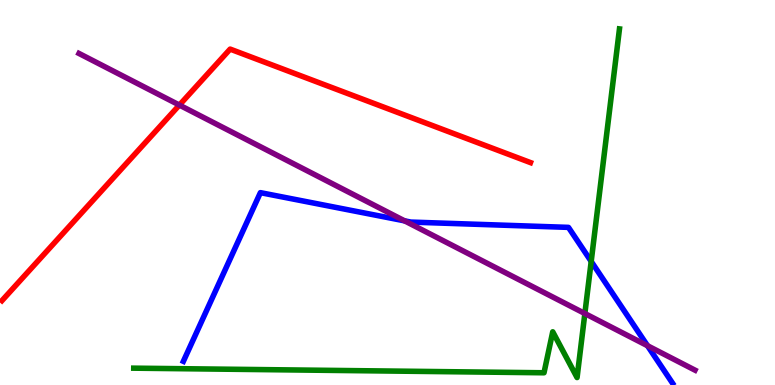[{'lines': ['blue', 'red'], 'intersections': []}, {'lines': ['green', 'red'], 'intersections': []}, {'lines': ['purple', 'red'], 'intersections': [{'x': 2.31, 'y': 7.27}]}, {'lines': ['blue', 'green'], 'intersections': [{'x': 7.63, 'y': 3.21}]}, {'lines': ['blue', 'purple'], 'intersections': [{'x': 5.22, 'y': 4.26}, {'x': 8.35, 'y': 1.02}]}, {'lines': ['green', 'purple'], 'intersections': [{'x': 7.55, 'y': 1.86}]}]